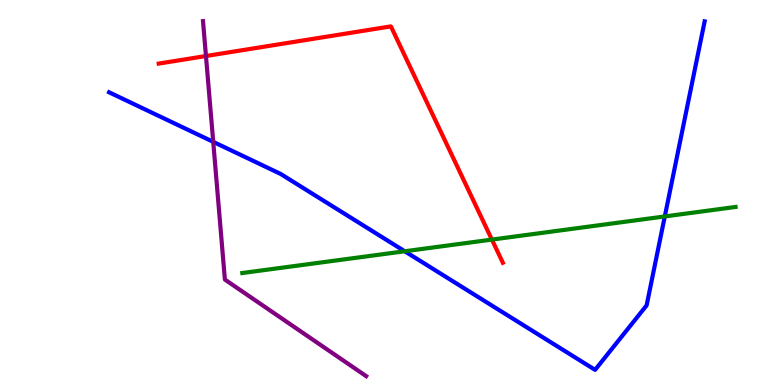[{'lines': ['blue', 'red'], 'intersections': []}, {'lines': ['green', 'red'], 'intersections': [{'x': 6.35, 'y': 3.78}]}, {'lines': ['purple', 'red'], 'intersections': [{'x': 2.66, 'y': 8.55}]}, {'lines': ['blue', 'green'], 'intersections': [{'x': 5.22, 'y': 3.47}, {'x': 8.58, 'y': 4.38}]}, {'lines': ['blue', 'purple'], 'intersections': [{'x': 2.75, 'y': 6.32}]}, {'lines': ['green', 'purple'], 'intersections': []}]